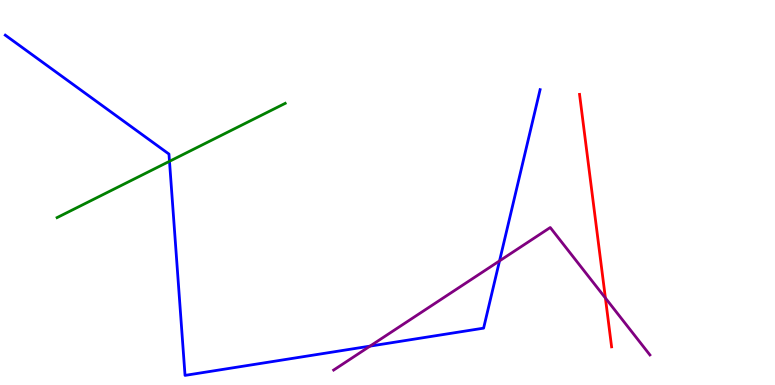[{'lines': ['blue', 'red'], 'intersections': []}, {'lines': ['green', 'red'], 'intersections': []}, {'lines': ['purple', 'red'], 'intersections': [{'x': 7.81, 'y': 2.26}]}, {'lines': ['blue', 'green'], 'intersections': [{'x': 2.19, 'y': 5.81}]}, {'lines': ['blue', 'purple'], 'intersections': [{'x': 4.77, 'y': 1.01}, {'x': 6.45, 'y': 3.22}]}, {'lines': ['green', 'purple'], 'intersections': []}]